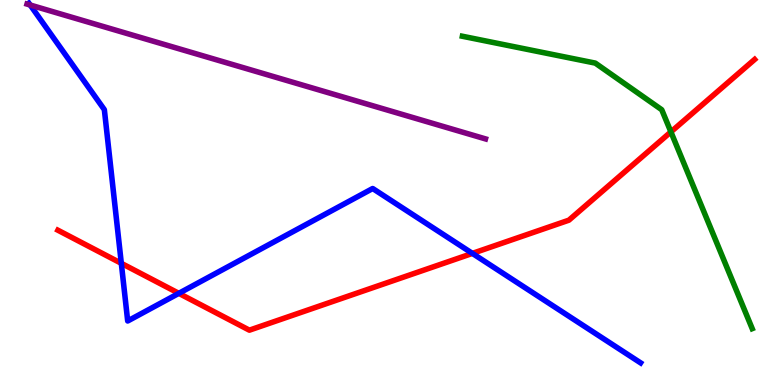[{'lines': ['blue', 'red'], 'intersections': [{'x': 1.57, 'y': 3.16}, {'x': 2.31, 'y': 2.38}, {'x': 6.1, 'y': 3.42}]}, {'lines': ['green', 'red'], 'intersections': [{'x': 8.66, 'y': 6.57}]}, {'lines': ['purple', 'red'], 'intersections': []}, {'lines': ['blue', 'green'], 'intersections': []}, {'lines': ['blue', 'purple'], 'intersections': [{'x': 0.39, 'y': 9.87}]}, {'lines': ['green', 'purple'], 'intersections': []}]